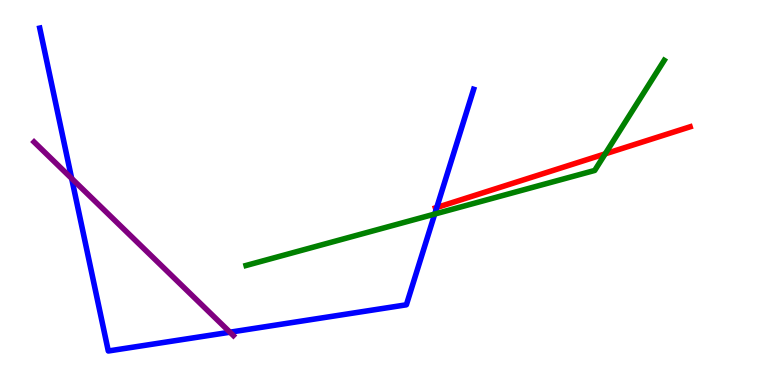[{'lines': ['blue', 'red'], 'intersections': [{'x': 5.64, 'y': 4.61}]}, {'lines': ['green', 'red'], 'intersections': [{'x': 7.81, 'y': 6.0}]}, {'lines': ['purple', 'red'], 'intersections': []}, {'lines': ['blue', 'green'], 'intersections': [{'x': 5.61, 'y': 4.44}]}, {'lines': ['blue', 'purple'], 'intersections': [{'x': 0.925, 'y': 5.36}, {'x': 2.97, 'y': 1.37}]}, {'lines': ['green', 'purple'], 'intersections': []}]